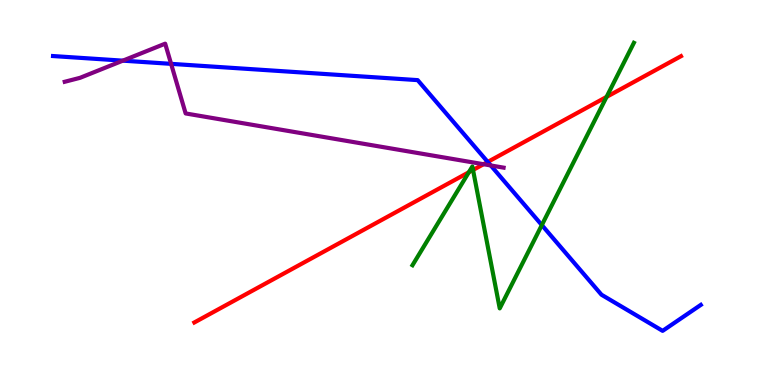[{'lines': ['blue', 'red'], 'intersections': [{'x': 6.29, 'y': 5.79}]}, {'lines': ['green', 'red'], 'intersections': [{'x': 6.05, 'y': 5.53}, {'x': 6.1, 'y': 5.59}, {'x': 7.83, 'y': 7.48}]}, {'lines': ['purple', 'red'], 'intersections': [{'x': 6.24, 'y': 5.73}]}, {'lines': ['blue', 'green'], 'intersections': [{'x': 6.99, 'y': 4.15}]}, {'lines': ['blue', 'purple'], 'intersections': [{'x': 1.58, 'y': 8.42}, {'x': 2.21, 'y': 8.34}, {'x': 6.33, 'y': 5.7}]}, {'lines': ['green', 'purple'], 'intersections': []}]